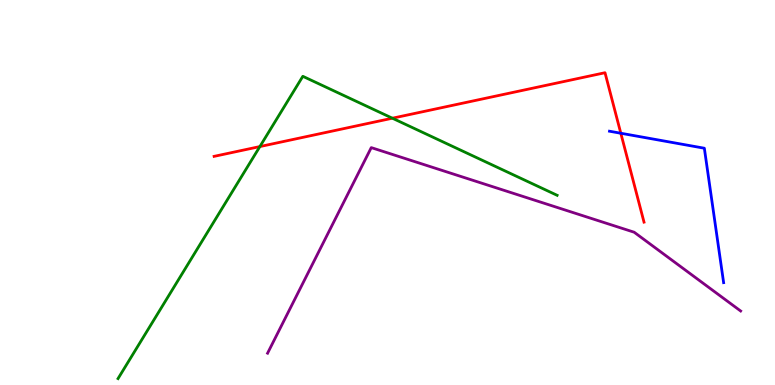[{'lines': ['blue', 'red'], 'intersections': [{'x': 8.01, 'y': 6.54}]}, {'lines': ['green', 'red'], 'intersections': [{'x': 3.35, 'y': 6.19}, {'x': 5.06, 'y': 6.93}]}, {'lines': ['purple', 'red'], 'intersections': []}, {'lines': ['blue', 'green'], 'intersections': []}, {'lines': ['blue', 'purple'], 'intersections': []}, {'lines': ['green', 'purple'], 'intersections': []}]